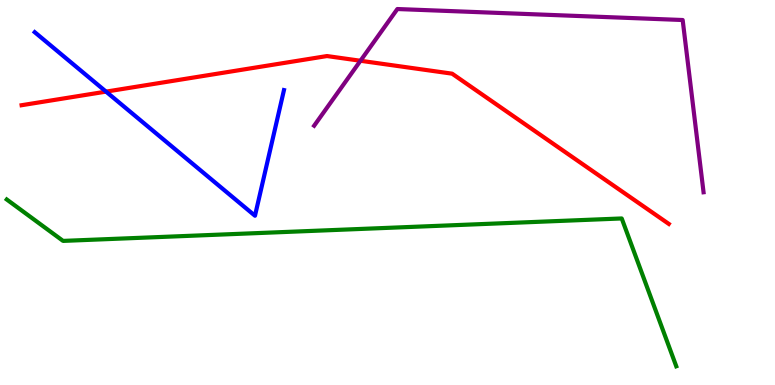[{'lines': ['blue', 'red'], 'intersections': [{'x': 1.37, 'y': 7.62}]}, {'lines': ['green', 'red'], 'intersections': []}, {'lines': ['purple', 'red'], 'intersections': [{'x': 4.65, 'y': 8.42}]}, {'lines': ['blue', 'green'], 'intersections': []}, {'lines': ['blue', 'purple'], 'intersections': []}, {'lines': ['green', 'purple'], 'intersections': []}]